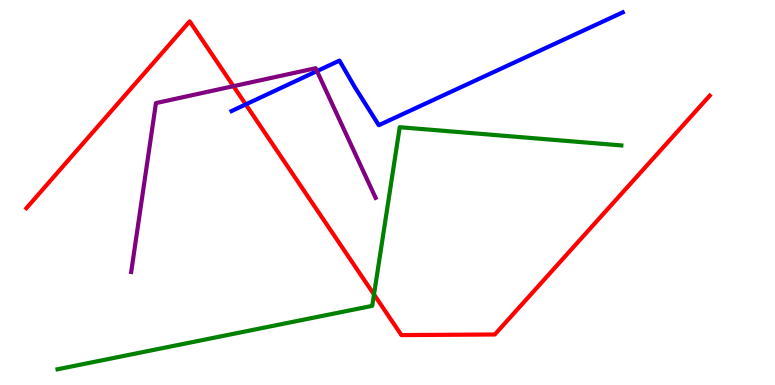[{'lines': ['blue', 'red'], 'intersections': [{'x': 3.17, 'y': 7.29}]}, {'lines': ['green', 'red'], 'intersections': [{'x': 4.83, 'y': 2.35}]}, {'lines': ['purple', 'red'], 'intersections': [{'x': 3.01, 'y': 7.76}]}, {'lines': ['blue', 'green'], 'intersections': []}, {'lines': ['blue', 'purple'], 'intersections': [{'x': 4.09, 'y': 8.15}]}, {'lines': ['green', 'purple'], 'intersections': []}]